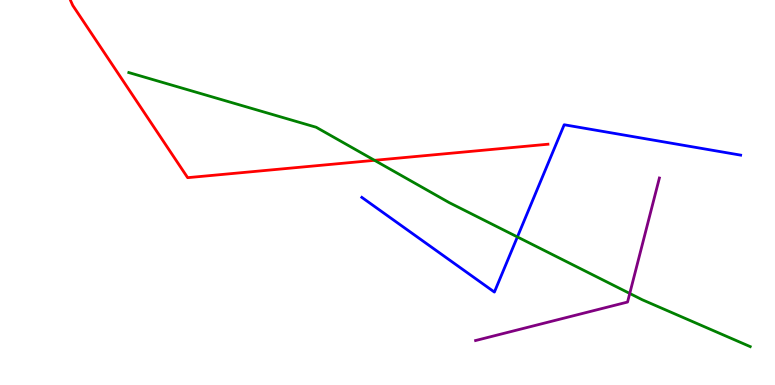[{'lines': ['blue', 'red'], 'intersections': []}, {'lines': ['green', 'red'], 'intersections': [{'x': 4.83, 'y': 5.84}]}, {'lines': ['purple', 'red'], 'intersections': []}, {'lines': ['blue', 'green'], 'intersections': [{'x': 6.68, 'y': 3.85}]}, {'lines': ['blue', 'purple'], 'intersections': []}, {'lines': ['green', 'purple'], 'intersections': [{'x': 8.13, 'y': 2.38}]}]